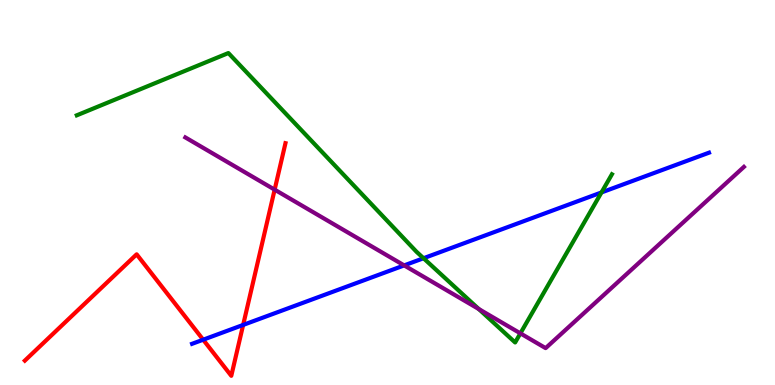[{'lines': ['blue', 'red'], 'intersections': [{'x': 2.62, 'y': 1.18}, {'x': 3.14, 'y': 1.56}]}, {'lines': ['green', 'red'], 'intersections': []}, {'lines': ['purple', 'red'], 'intersections': [{'x': 3.54, 'y': 5.07}]}, {'lines': ['blue', 'green'], 'intersections': [{'x': 5.46, 'y': 3.29}, {'x': 7.76, 'y': 5.0}]}, {'lines': ['blue', 'purple'], 'intersections': [{'x': 5.22, 'y': 3.11}]}, {'lines': ['green', 'purple'], 'intersections': [{'x': 6.18, 'y': 1.97}, {'x': 6.71, 'y': 1.34}]}]